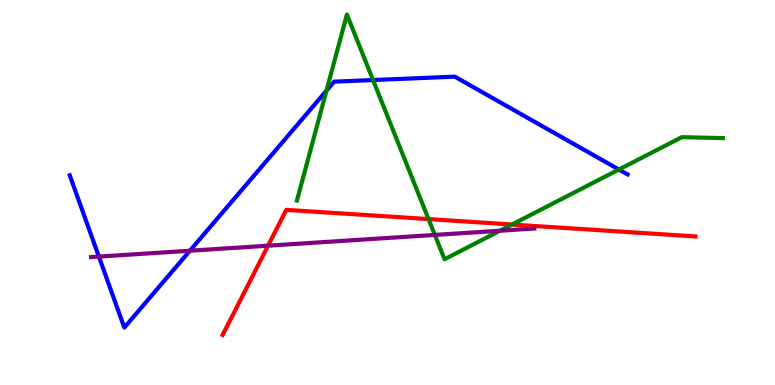[{'lines': ['blue', 'red'], 'intersections': []}, {'lines': ['green', 'red'], 'intersections': [{'x': 5.53, 'y': 4.31}, {'x': 6.61, 'y': 4.17}]}, {'lines': ['purple', 'red'], 'intersections': [{'x': 3.46, 'y': 3.62}]}, {'lines': ['blue', 'green'], 'intersections': [{'x': 4.21, 'y': 7.64}, {'x': 4.81, 'y': 7.92}, {'x': 7.99, 'y': 5.6}]}, {'lines': ['blue', 'purple'], 'intersections': [{'x': 1.28, 'y': 3.34}, {'x': 2.45, 'y': 3.49}]}, {'lines': ['green', 'purple'], 'intersections': [{'x': 5.61, 'y': 3.9}, {'x': 6.45, 'y': 4.01}]}]